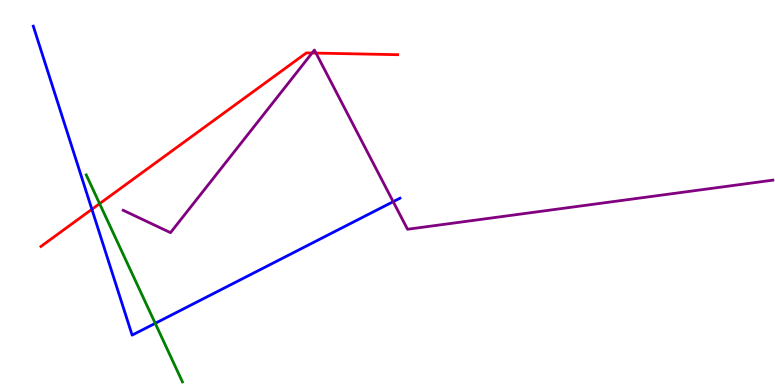[{'lines': ['blue', 'red'], 'intersections': [{'x': 1.19, 'y': 4.56}]}, {'lines': ['green', 'red'], 'intersections': [{'x': 1.29, 'y': 4.71}]}, {'lines': ['purple', 'red'], 'intersections': [{'x': 4.03, 'y': 8.62}, {'x': 4.08, 'y': 8.62}]}, {'lines': ['blue', 'green'], 'intersections': [{'x': 2.0, 'y': 1.6}]}, {'lines': ['blue', 'purple'], 'intersections': [{'x': 5.07, 'y': 4.76}]}, {'lines': ['green', 'purple'], 'intersections': []}]